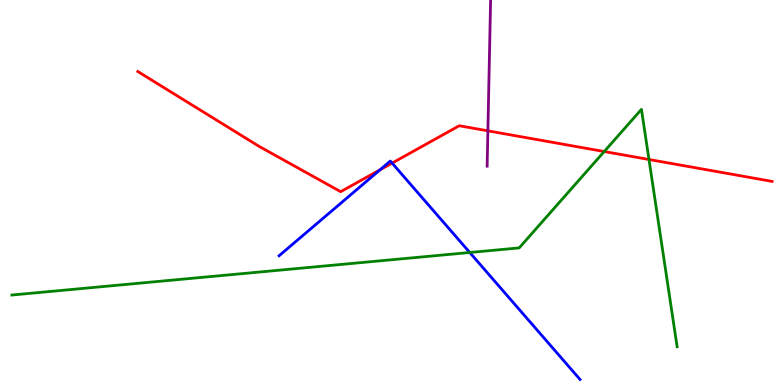[{'lines': ['blue', 'red'], 'intersections': [{'x': 4.9, 'y': 5.59}, {'x': 5.06, 'y': 5.76}]}, {'lines': ['green', 'red'], 'intersections': [{'x': 7.8, 'y': 6.06}, {'x': 8.37, 'y': 5.86}]}, {'lines': ['purple', 'red'], 'intersections': [{'x': 6.3, 'y': 6.6}]}, {'lines': ['blue', 'green'], 'intersections': [{'x': 6.06, 'y': 3.44}]}, {'lines': ['blue', 'purple'], 'intersections': []}, {'lines': ['green', 'purple'], 'intersections': []}]